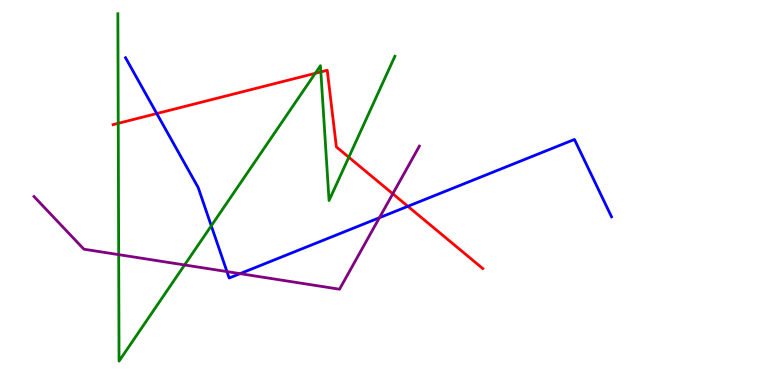[{'lines': ['blue', 'red'], 'intersections': [{'x': 2.02, 'y': 7.05}, {'x': 5.26, 'y': 4.64}]}, {'lines': ['green', 'red'], 'intersections': [{'x': 1.53, 'y': 6.8}, {'x': 4.07, 'y': 8.1}, {'x': 4.14, 'y': 8.13}, {'x': 4.5, 'y': 5.92}]}, {'lines': ['purple', 'red'], 'intersections': [{'x': 5.07, 'y': 4.97}]}, {'lines': ['blue', 'green'], 'intersections': [{'x': 2.73, 'y': 4.13}]}, {'lines': ['blue', 'purple'], 'intersections': [{'x': 2.93, 'y': 2.95}, {'x': 3.1, 'y': 2.89}, {'x': 4.9, 'y': 4.34}]}, {'lines': ['green', 'purple'], 'intersections': [{'x': 1.53, 'y': 3.39}, {'x': 2.38, 'y': 3.12}]}]